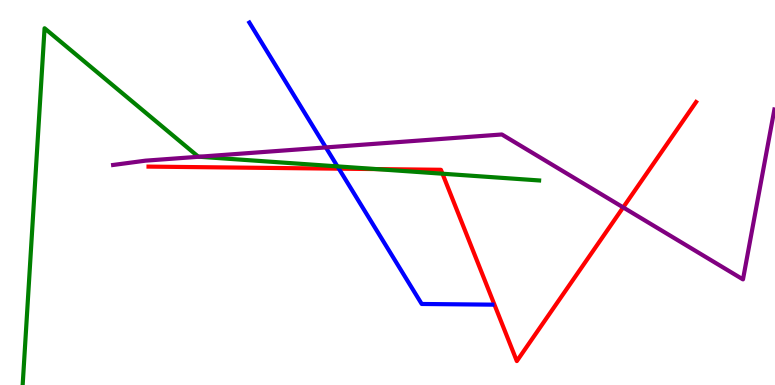[{'lines': ['blue', 'red'], 'intersections': [{'x': 4.37, 'y': 5.62}]}, {'lines': ['green', 'red'], 'intersections': [{'x': 4.85, 'y': 5.61}, {'x': 5.71, 'y': 5.49}]}, {'lines': ['purple', 'red'], 'intersections': [{'x': 8.04, 'y': 4.61}]}, {'lines': ['blue', 'green'], 'intersections': [{'x': 4.35, 'y': 5.68}]}, {'lines': ['blue', 'purple'], 'intersections': [{'x': 4.2, 'y': 6.17}]}, {'lines': ['green', 'purple'], 'intersections': [{'x': 2.57, 'y': 5.93}]}]